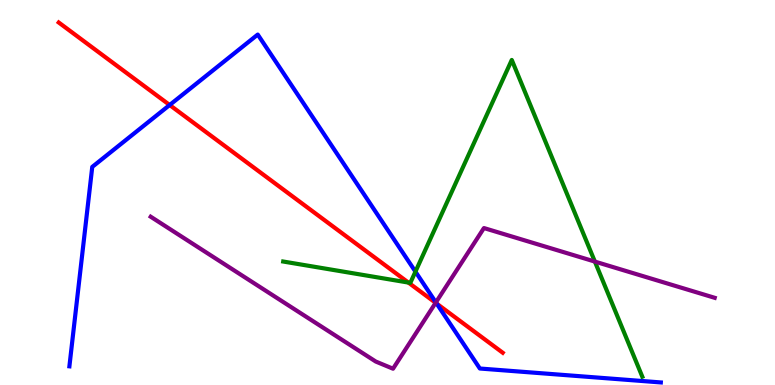[{'lines': ['blue', 'red'], 'intersections': [{'x': 2.19, 'y': 7.27}, {'x': 5.63, 'y': 2.11}]}, {'lines': ['green', 'red'], 'intersections': [{'x': 5.27, 'y': 2.66}]}, {'lines': ['purple', 'red'], 'intersections': [{'x': 5.62, 'y': 2.13}]}, {'lines': ['blue', 'green'], 'intersections': [{'x': 5.36, 'y': 2.94}]}, {'lines': ['blue', 'purple'], 'intersections': [{'x': 5.62, 'y': 2.15}]}, {'lines': ['green', 'purple'], 'intersections': [{'x': 7.68, 'y': 3.21}]}]